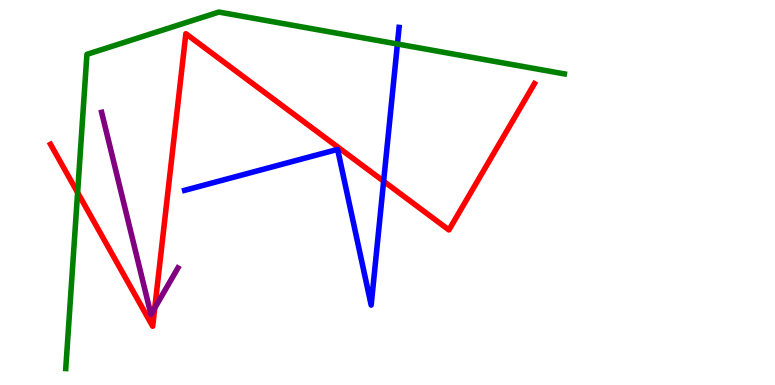[{'lines': ['blue', 'red'], 'intersections': [{'x': 4.95, 'y': 5.29}]}, {'lines': ['green', 'red'], 'intersections': [{'x': 1.0, 'y': 5.0}]}, {'lines': ['purple', 'red'], 'intersections': [{'x': 2.0, 'y': 2.0}]}, {'lines': ['blue', 'green'], 'intersections': [{'x': 5.13, 'y': 8.86}]}, {'lines': ['blue', 'purple'], 'intersections': []}, {'lines': ['green', 'purple'], 'intersections': []}]